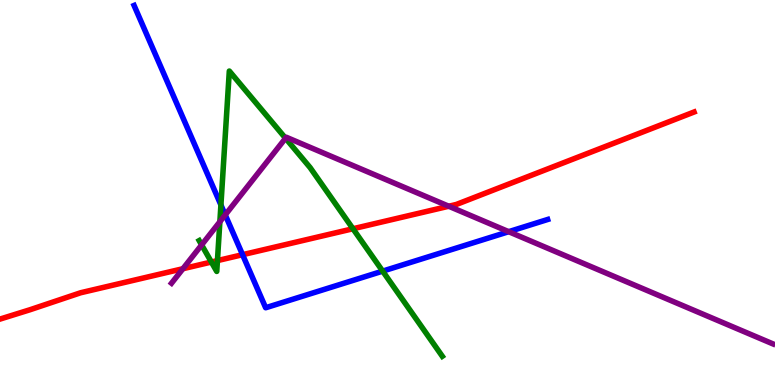[{'lines': ['blue', 'red'], 'intersections': [{'x': 3.13, 'y': 3.38}]}, {'lines': ['green', 'red'], 'intersections': [{'x': 2.73, 'y': 3.19}, {'x': 2.81, 'y': 3.23}, {'x': 4.55, 'y': 4.06}]}, {'lines': ['purple', 'red'], 'intersections': [{'x': 2.36, 'y': 3.02}, {'x': 5.79, 'y': 4.64}]}, {'lines': ['blue', 'green'], 'intersections': [{'x': 2.85, 'y': 4.68}, {'x': 4.94, 'y': 2.96}]}, {'lines': ['blue', 'purple'], 'intersections': [{'x': 2.91, 'y': 4.42}, {'x': 6.56, 'y': 3.98}]}, {'lines': ['green', 'purple'], 'intersections': [{'x': 2.6, 'y': 3.64}, {'x': 2.84, 'y': 4.24}, {'x': 3.68, 'y': 6.41}]}]